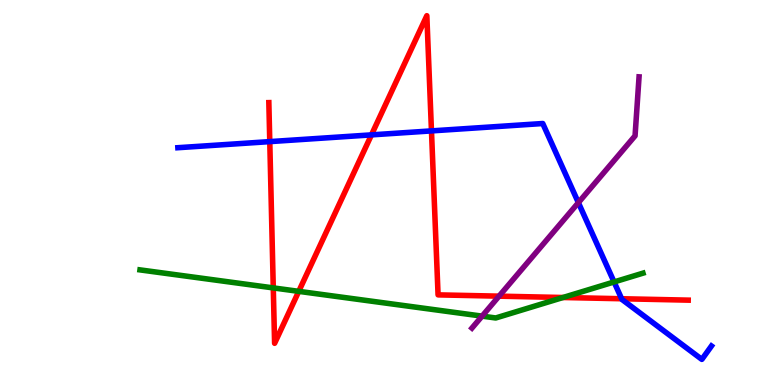[{'lines': ['blue', 'red'], 'intersections': [{'x': 3.48, 'y': 6.32}, {'x': 4.79, 'y': 6.5}, {'x': 5.57, 'y': 6.6}, {'x': 8.02, 'y': 2.24}]}, {'lines': ['green', 'red'], 'intersections': [{'x': 3.53, 'y': 2.52}, {'x': 3.85, 'y': 2.43}, {'x': 7.26, 'y': 2.27}]}, {'lines': ['purple', 'red'], 'intersections': [{'x': 6.44, 'y': 2.31}]}, {'lines': ['blue', 'green'], 'intersections': [{'x': 7.92, 'y': 2.68}]}, {'lines': ['blue', 'purple'], 'intersections': [{'x': 7.46, 'y': 4.74}]}, {'lines': ['green', 'purple'], 'intersections': [{'x': 6.22, 'y': 1.79}]}]